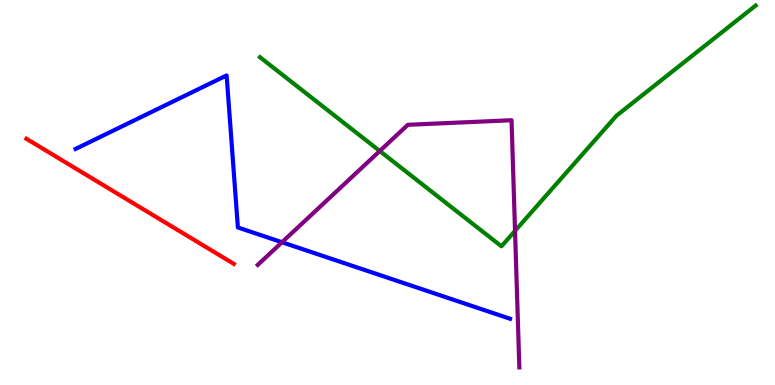[{'lines': ['blue', 'red'], 'intersections': []}, {'lines': ['green', 'red'], 'intersections': []}, {'lines': ['purple', 'red'], 'intersections': []}, {'lines': ['blue', 'green'], 'intersections': []}, {'lines': ['blue', 'purple'], 'intersections': [{'x': 3.64, 'y': 3.71}]}, {'lines': ['green', 'purple'], 'intersections': [{'x': 4.9, 'y': 6.08}, {'x': 6.65, 'y': 4.0}]}]